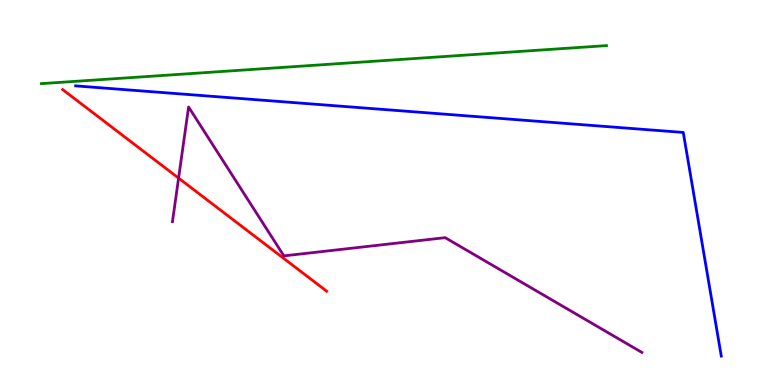[{'lines': ['blue', 'red'], 'intersections': []}, {'lines': ['green', 'red'], 'intersections': []}, {'lines': ['purple', 'red'], 'intersections': [{'x': 2.3, 'y': 5.37}]}, {'lines': ['blue', 'green'], 'intersections': []}, {'lines': ['blue', 'purple'], 'intersections': []}, {'lines': ['green', 'purple'], 'intersections': []}]